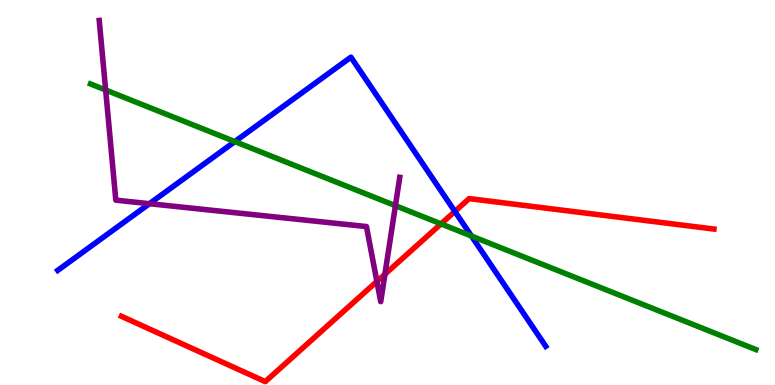[{'lines': ['blue', 'red'], 'intersections': [{'x': 5.87, 'y': 4.51}]}, {'lines': ['green', 'red'], 'intersections': [{'x': 5.69, 'y': 4.19}]}, {'lines': ['purple', 'red'], 'intersections': [{'x': 4.86, 'y': 2.69}, {'x': 4.97, 'y': 2.88}]}, {'lines': ['blue', 'green'], 'intersections': [{'x': 3.03, 'y': 6.32}, {'x': 6.08, 'y': 3.87}]}, {'lines': ['blue', 'purple'], 'intersections': [{'x': 1.93, 'y': 4.71}]}, {'lines': ['green', 'purple'], 'intersections': [{'x': 1.36, 'y': 7.66}, {'x': 5.1, 'y': 4.66}]}]